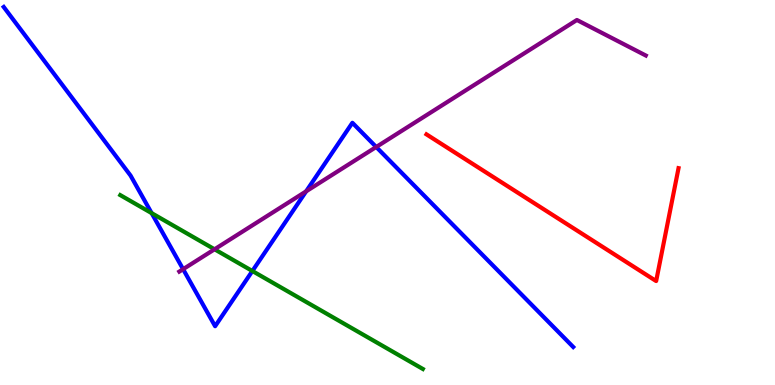[{'lines': ['blue', 'red'], 'intersections': []}, {'lines': ['green', 'red'], 'intersections': []}, {'lines': ['purple', 'red'], 'intersections': []}, {'lines': ['blue', 'green'], 'intersections': [{'x': 1.96, 'y': 4.46}, {'x': 3.26, 'y': 2.96}]}, {'lines': ['blue', 'purple'], 'intersections': [{'x': 2.36, 'y': 3.01}, {'x': 3.95, 'y': 5.03}, {'x': 4.85, 'y': 6.18}]}, {'lines': ['green', 'purple'], 'intersections': [{'x': 2.77, 'y': 3.53}]}]